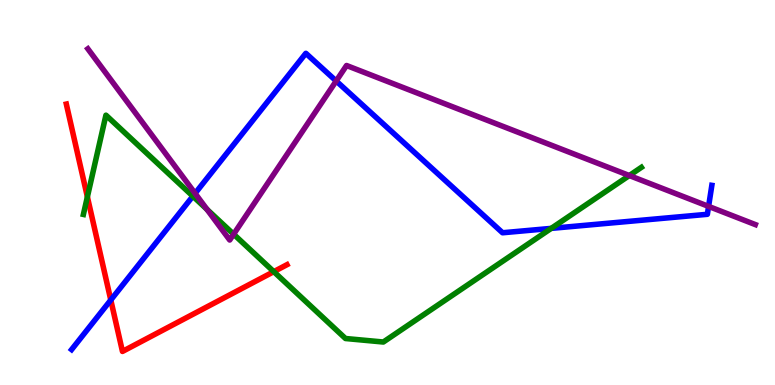[{'lines': ['blue', 'red'], 'intersections': [{'x': 1.43, 'y': 2.21}]}, {'lines': ['green', 'red'], 'intersections': [{'x': 1.13, 'y': 4.89}, {'x': 3.53, 'y': 2.94}]}, {'lines': ['purple', 'red'], 'intersections': []}, {'lines': ['blue', 'green'], 'intersections': [{'x': 2.49, 'y': 4.9}, {'x': 7.11, 'y': 4.07}]}, {'lines': ['blue', 'purple'], 'intersections': [{'x': 2.52, 'y': 4.98}, {'x': 4.34, 'y': 7.9}, {'x': 9.14, 'y': 4.64}]}, {'lines': ['green', 'purple'], 'intersections': [{'x': 2.67, 'y': 4.56}, {'x': 3.01, 'y': 3.92}, {'x': 8.12, 'y': 5.44}]}]